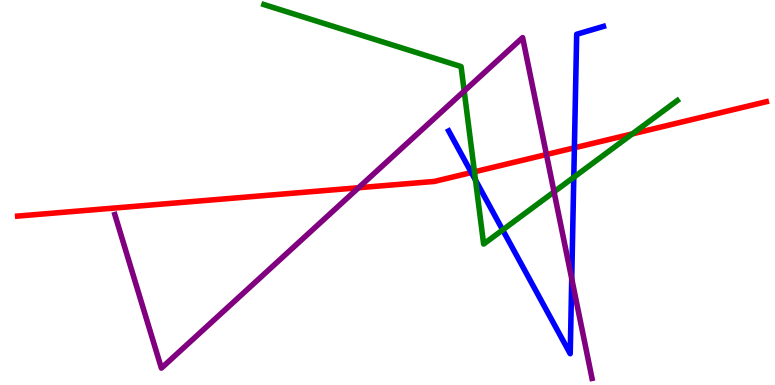[{'lines': ['blue', 'red'], 'intersections': [{'x': 6.08, 'y': 5.52}, {'x': 7.41, 'y': 6.16}]}, {'lines': ['green', 'red'], 'intersections': [{'x': 6.12, 'y': 5.54}, {'x': 8.16, 'y': 6.52}]}, {'lines': ['purple', 'red'], 'intersections': [{'x': 4.63, 'y': 5.12}, {'x': 7.05, 'y': 5.99}]}, {'lines': ['blue', 'green'], 'intersections': [{'x': 6.14, 'y': 5.32}, {'x': 6.49, 'y': 4.03}, {'x': 7.4, 'y': 5.4}]}, {'lines': ['blue', 'purple'], 'intersections': [{'x': 7.38, 'y': 2.76}]}, {'lines': ['green', 'purple'], 'intersections': [{'x': 5.99, 'y': 7.63}, {'x': 7.15, 'y': 5.02}]}]